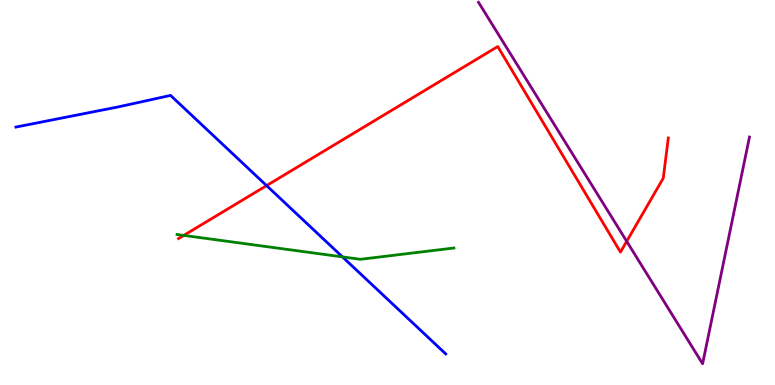[{'lines': ['blue', 'red'], 'intersections': [{'x': 3.44, 'y': 5.18}]}, {'lines': ['green', 'red'], 'intersections': [{'x': 2.37, 'y': 3.89}]}, {'lines': ['purple', 'red'], 'intersections': [{'x': 8.09, 'y': 3.73}]}, {'lines': ['blue', 'green'], 'intersections': [{'x': 4.42, 'y': 3.33}]}, {'lines': ['blue', 'purple'], 'intersections': []}, {'lines': ['green', 'purple'], 'intersections': []}]